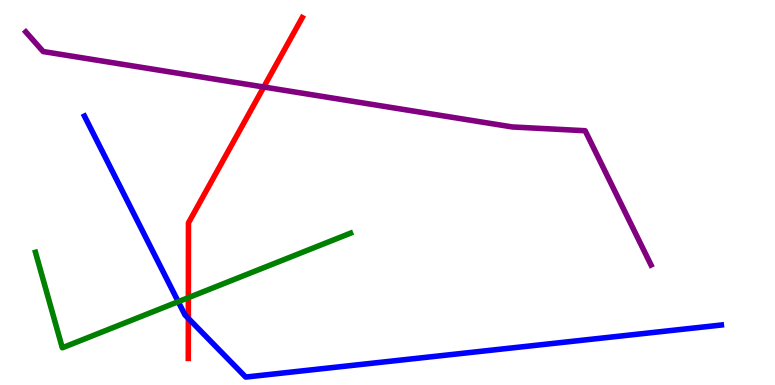[{'lines': ['blue', 'red'], 'intersections': [{'x': 2.43, 'y': 1.73}]}, {'lines': ['green', 'red'], 'intersections': [{'x': 2.43, 'y': 2.27}]}, {'lines': ['purple', 'red'], 'intersections': [{'x': 3.4, 'y': 7.74}]}, {'lines': ['blue', 'green'], 'intersections': [{'x': 2.3, 'y': 2.16}]}, {'lines': ['blue', 'purple'], 'intersections': []}, {'lines': ['green', 'purple'], 'intersections': []}]